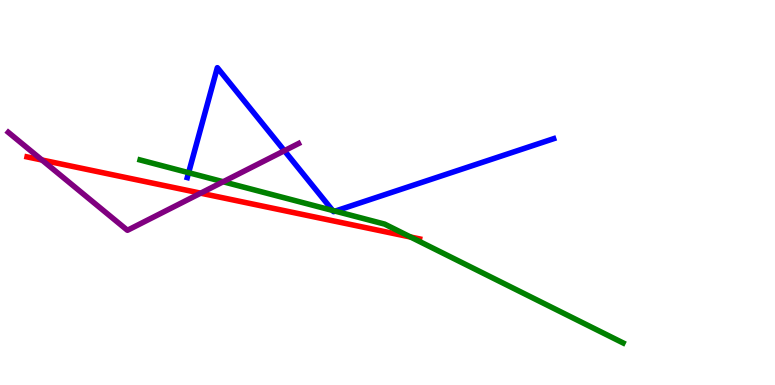[{'lines': ['blue', 'red'], 'intersections': []}, {'lines': ['green', 'red'], 'intersections': [{'x': 5.3, 'y': 3.84}]}, {'lines': ['purple', 'red'], 'intersections': [{'x': 0.541, 'y': 5.84}, {'x': 2.59, 'y': 4.98}]}, {'lines': ['blue', 'green'], 'intersections': [{'x': 2.43, 'y': 5.51}, {'x': 4.29, 'y': 4.53}, {'x': 4.32, 'y': 4.52}]}, {'lines': ['blue', 'purple'], 'intersections': [{'x': 3.67, 'y': 6.09}]}, {'lines': ['green', 'purple'], 'intersections': [{'x': 2.88, 'y': 5.28}]}]